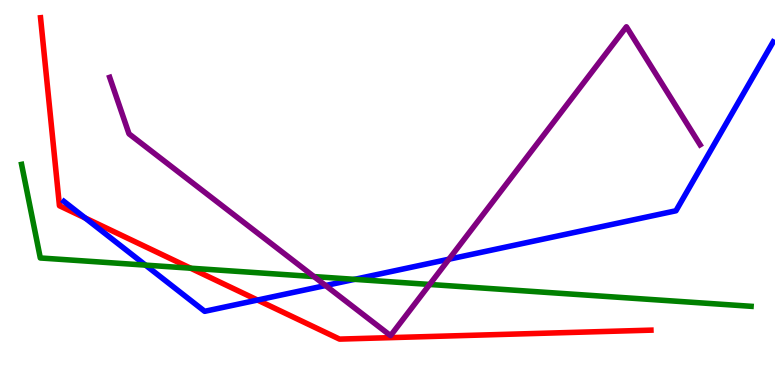[{'lines': ['blue', 'red'], 'intersections': [{'x': 1.1, 'y': 4.34}, {'x': 3.32, 'y': 2.21}]}, {'lines': ['green', 'red'], 'intersections': [{'x': 2.46, 'y': 3.03}]}, {'lines': ['purple', 'red'], 'intersections': []}, {'lines': ['blue', 'green'], 'intersections': [{'x': 1.88, 'y': 3.11}, {'x': 4.58, 'y': 2.74}]}, {'lines': ['blue', 'purple'], 'intersections': [{'x': 4.2, 'y': 2.58}, {'x': 5.79, 'y': 3.27}]}, {'lines': ['green', 'purple'], 'intersections': [{'x': 4.05, 'y': 2.82}, {'x': 5.54, 'y': 2.61}]}]